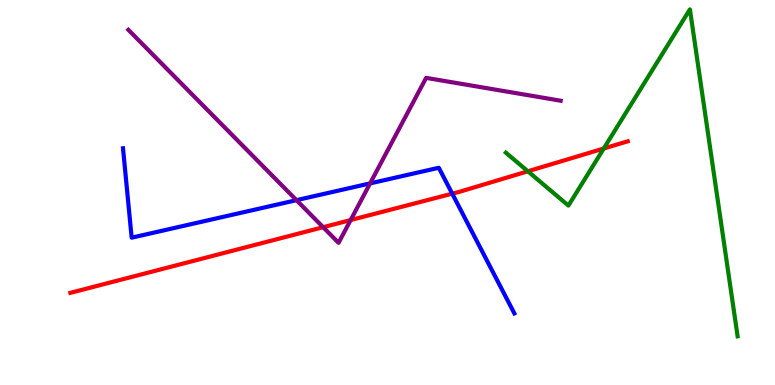[{'lines': ['blue', 'red'], 'intersections': [{'x': 5.84, 'y': 4.97}]}, {'lines': ['green', 'red'], 'intersections': [{'x': 6.81, 'y': 5.55}, {'x': 7.79, 'y': 6.14}]}, {'lines': ['purple', 'red'], 'intersections': [{'x': 4.17, 'y': 4.1}, {'x': 4.52, 'y': 4.28}]}, {'lines': ['blue', 'green'], 'intersections': []}, {'lines': ['blue', 'purple'], 'intersections': [{'x': 3.83, 'y': 4.8}, {'x': 4.78, 'y': 5.24}]}, {'lines': ['green', 'purple'], 'intersections': []}]